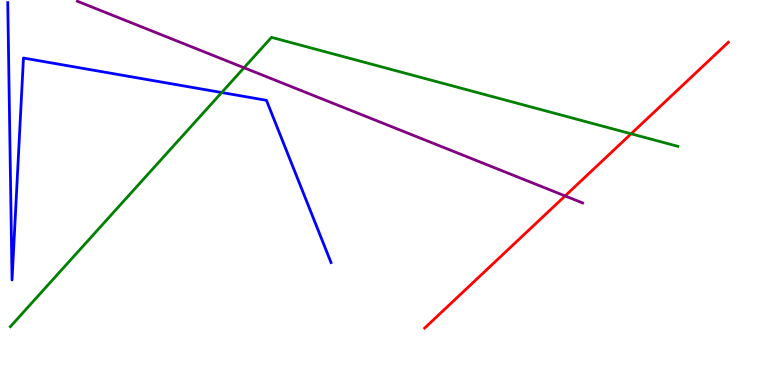[{'lines': ['blue', 'red'], 'intersections': []}, {'lines': ['green', 'red'], 'intersections': [{'x': 8.14, 'y': 6.52}]}, {'lines': ['purple', 'red'], 'intersections': [{'x': 7.29, 'y': 4.91}]}, {'lines': ['blue', 'green'], 'intersections': [{'x': 2.86, 'y': 7.6}]}, {'lines': ['blue', 'purple'], 'intersections': []}, {'lines': ['green', 'purple'], 'intersections': [{'x': 3.15, 'y': 8.24}]}]